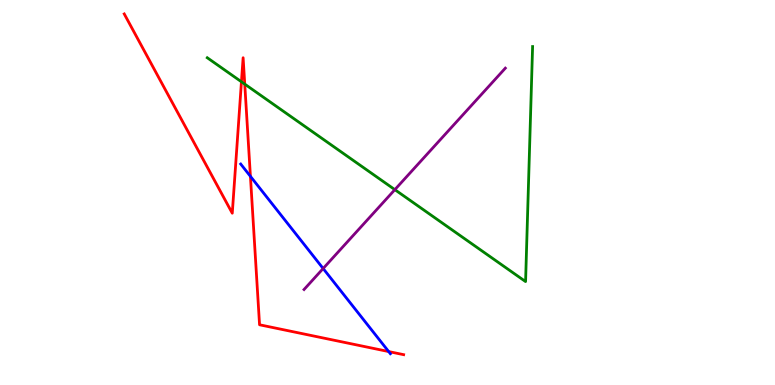[{'lines': ['blue', 'red'], 'intersections': [{'x': 3.23, 'y': 5.42}, {'x': 5.02, 'y': 0.868}]}, {'lines': ['green', 'red'], 'intersections': [{'x': 3.12, 'y': 7.88}, {'x': 3.16, 'y': 7.82}]}, {'lines': ['purple', 'red'], 'intersections': []}, {'lines': ['blue', 'green'], 'intersections': []}, {'lines': ['blue', 'purple'], 'intersections': [{'x': 4.17, 'y': 3.03}]}, {'lines': ['green', 'purple'], 'intersections': [{'x': 5.09, 'y': 5.07}]}]